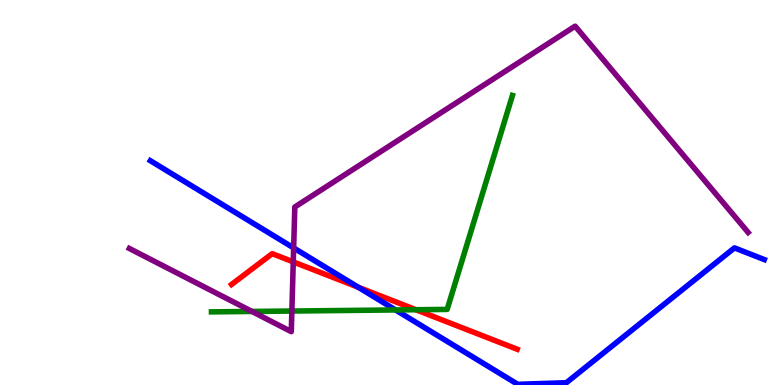[{'lines': ['blue', 'red'], 'intersections': [{'x': 4.62, 'y': 2.54}]}, {'lines': ['green', 'red'], 'intersections': [{'x': 5.37, 'y': 1.95}]}, {'lines': ['purple', 'red'], 'intersections': [{'x': 3.78, 'y': 3.2}]}, {'lines': ['blue', 'green'], 'intersections': [{'x': 5.1, 'y': 1.95}]}, {'lines': ['blue', 'purple'], 'intersections': [{'x': 3.79, 'y': 3.56}]}, {'lines': ['green', 'purple'], 'intersections': [{'x': 3.25, 'y': 1.91}, {'x': 3.77, 'y': 1.92}]}]